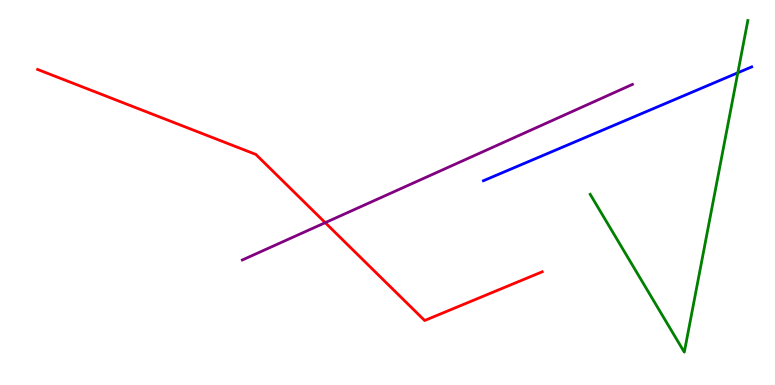[{'lines': ['blue', 'red'], 'intersections': []}, {'lines': ['green', 'red'], 'intersections': []}, {'lines': ['purple', 'red'], 'intersections': [{'x': 4.2, 'y': 4.22}]}, {'lines': ['blue', 'green'], 'intersections': [{'x': 9.52, 'y': 8.11}]}, {'lines': ['blue', 'purple'], 'intersections': []}, {'lines': ['green', 'purple'], 'intersections': []}]